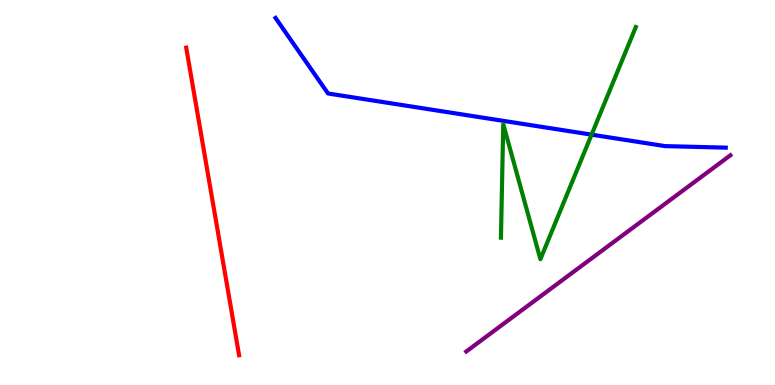[{'lines': ['blue', 'red'], 'intersections': []}, {'lines': ['green', 'red'], 'intersections': []}, {'lines': ['purple', 'red'], 'intersections': []}, {'lines': ['blue', 'green'], 'intersections': [{'x': 7.63, 'y': 6.5}]}, {'lines': ['blue', 'purple'], 'intersections': []}, {'lines': ['green', 'purple'], 'intersections': []}]